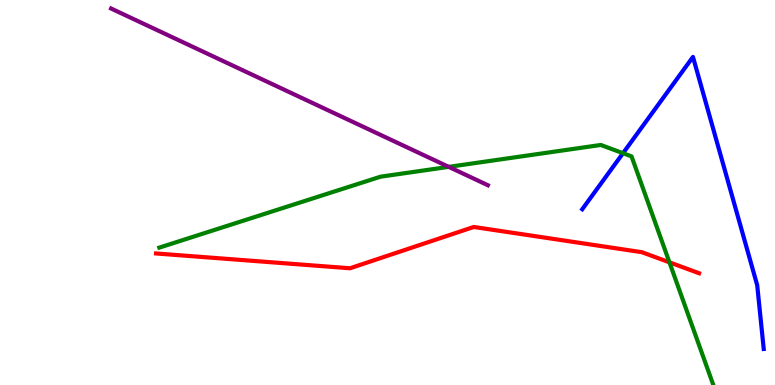[{'lines': ['blue', 'red'], 'intersections': []}, {'lines': ['green', 'red'], 'intersections': [{'x': 8.64, 'y': 3.19}]}, {'lines': ['purple', 'red'], 'intersections': []}, {'lines': ['blue', 'green'], 'intersections': [{'x': 8.04, 'y': 6.02}]}, {'lines': ['blue', 'purple'], 'intersections': []}, {'lines': ['green', 'purple'], 'intersections': [{'x': 5.79, 'y': 5.67}]}]